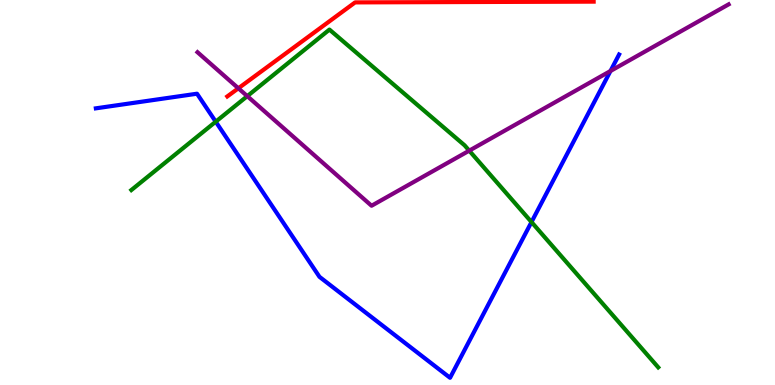[{'lines': ['blue', 'red'], 'intersections': []}, {'lines': ['green', 'red'], 'intersections': []}, {'lines': ['purple', 'red'], 'intersections': [{'x': 3.08, 'y': 7.71}]}, {'lines': ['blue', 'green'], 'intersections': [{'x': 2.78, 'y': 6.84}, {'x': 6.86, 'y': 4.23}]}, {'lines': ['blue', 'purple'], 'intersections': [{'x': 7.88, 'y': 8.16}]}, {'lines': ['green', 'purple'], 'intersections': [{'x': 3.19, 'y': 7.5}, {'x': 6.05, 'y': 6.09}]}]